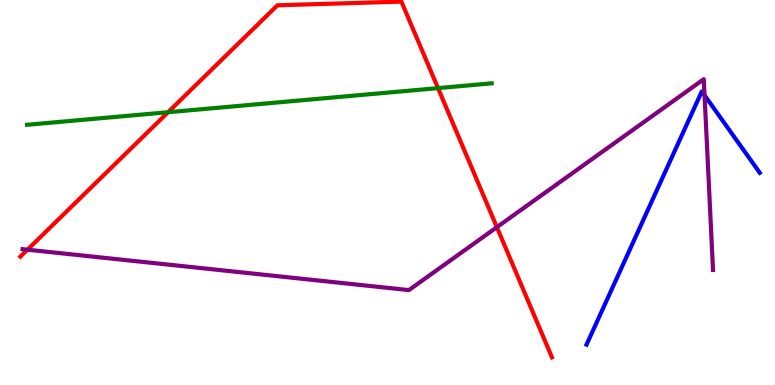[{'lines': ['blue', 'red'], 'intersections': []}, {'lines': ['green', 'red'], 'intersections': [{'x': 2.17, 'y': 7.09}, {'x': 5.65, 'y': 7.71}]}, {'lines': ['purple', 'red'], 'intersections': [{'x': 0.355, 'y': 3.51}, {'x': 6.41, 'y': 4.1}]}, {'lines': ['blue', 'green'], 'intersections': []}, {'lines': ['blue', 'purple'], 'intersections': [{'x': 9.09, 'y': 7.53}]}, {'lines': ['green', 'purple'], 'intersections': []}]